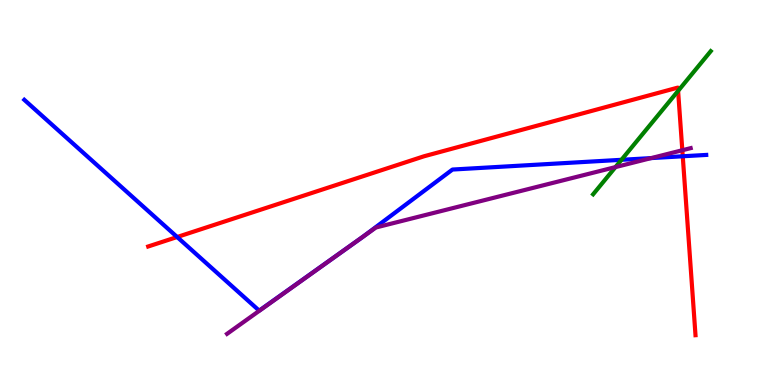[{'lines': ['blue', 'red'], 'intersections': [{'x': 2.29, 'y': 3.84}, {'x': 8.81, 'y': 5.94}]}, {'lines': ['green', 'red'], 'intersections': [{'x': 8.75, 'y': 7.64}]}, {'lines': ['purple', 'red'], 'intersections': [{'x': 8.8, 'y': 6.1}]}, {'lines': ['blue', 'green'], 'intersections': [{'x': 8.02, 'y': 5.85}]}, {'lines': ['blue', 'purple'], 'intersections': [{'x': 4.57, 'y': 3.69}, {'x': 4.69, 'y': 3.85}, {'x': 8.4, 'y': 5.89}]}, {'lines': ['green', 'purple'], 'intersections': [{'x': 7.94, 'y': 5.66}]}]